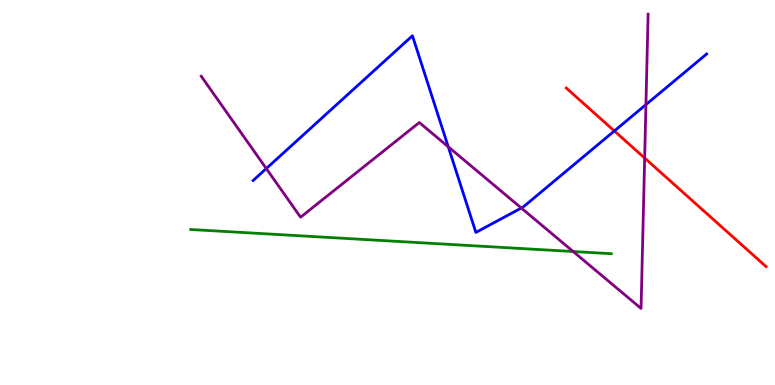[{'lines': ['blue', 'red'], 'intersections': [{'x': 7.93, 'y': 6.6}]}, {'lines': ['green', 'red'], 'intersections': []}, {'lines': ['purple', 'red'], 'intersections': [{'x': 8.32, 'y': 5.89}]}, {'lines': ['blue', 'green'], 'intersections': []}, {'lines': ['blue', 'purple'], 'intersections': [{'x': 3.44, 'y': 5.62}, {'x': 5.78, 'y': 6.19}, {'x': 6.73, 'y': 4.6}, {'x': 8.33, 'y': 7.28}]}, {'lines': ['green', 'purple'], 'intersections': [{'x': 7.4, 'y': 3.47}]}]